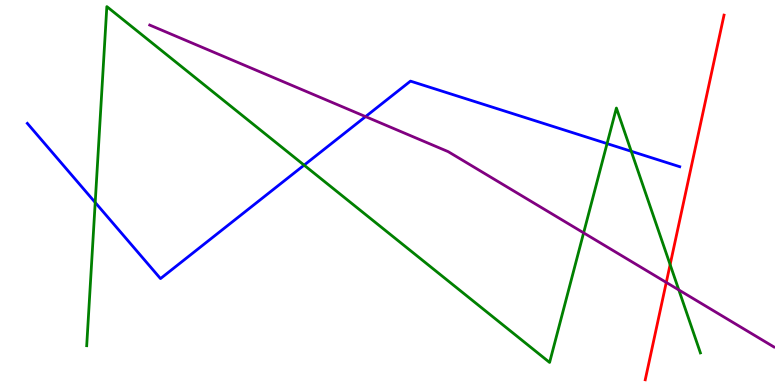[{'lines': ['blue', 'red'], 'intersections': []}, {'lines': ['green', 'red'], 'intersections': [{'x': 8.65, 'y': 3.13}]}, {'lines': ['purple', 'red'], 'intersections': [{'x': 8.6, 'y': 2.66}]}, {'lines': ['blue', 'green'], 'intersections': [{'x': 1.23, 'y': 4.74}, {'x': 3.92, 'y': 5.71}, {'x': 7.83, 'y': 6.27}, {'x': 8.15, 'y': 6.07}]}, {'lines': ['blue', 'purple'], 'intersections': [{'x': 4.72, 'y': 6.97}]}, {'lines': ['green', 'purple'], 'intersections': [{'x': 7.53, 'y': 3.95}, {'x': 8.76, 'y': 2.47}]}]